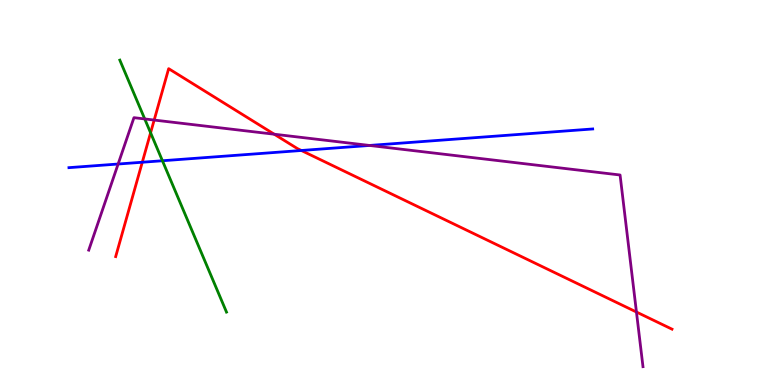[{'lines': ['blue', 'red'], 'intersections': [{'x': 1.84, 'y': 5.79}, {'x': 3.89, 'y': 6.09}]}, {'lines': ['green', 'red'], 'intersections': [{'x': 1.94, 'y': 6.55}]}, {'lines': ['purple', 'red'], 'intersections': [{'x': 1.99, 'y': 6.88}, {'x': 3.54, 'y': 6.51}, {'x': 8.21, 'y': 1.9}]}, {'lines': ['blue', 'green'], 'intersections': [{'x': 2.1, 'y': 5.82}]}, {'lines': ['blue', 'purple'], 'intersections': [{'x': 1.52, 'y': 5.74}, {'x': 4.77, 'y': 6.22}]}, {'lines': ['green', 'purple'], 'intersections': [{'x': 1.87, 'y': 6.91}]}]